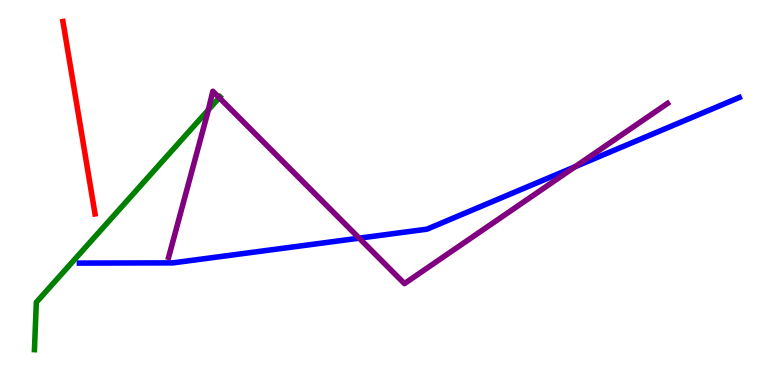[{'lines': ['blue', 'red'], 'intersections': []}, {'lines': ['green', 'red'], 'intersections': []}, {'lines': ['purple', 'red'], 'intersections': []}, {'lines': ['blue', 'green'], 'intersections': []}, {'lines': ['blue', 'purple'], 'intersections': [{'x': 4.63, 'y': 3.81}, {'x': 7.42, 'y': 5.67}]}, {'lines': ['green', 'purple'], 'intersections': [{'x': 2.69, 'y': 7.15}, {'x': 2.83, 'y': 7.46}]}]